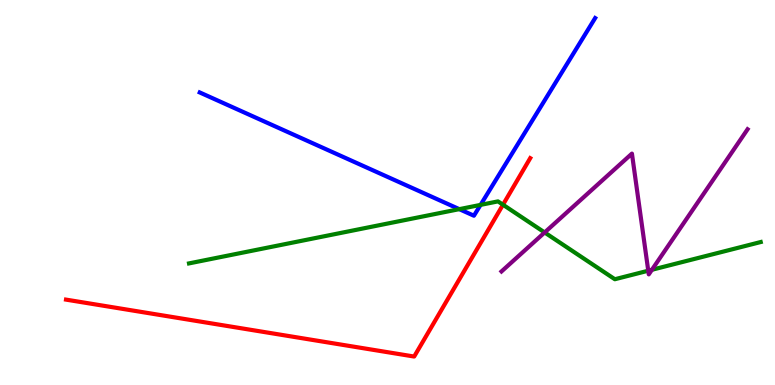[{'lines': ['blue', 'red'], 'intersections': []}, {'lines': ['green', 'red'], 'intersections': [{'x': 6.49, 'y': 4.68}]}, {'lines': ['purple', 'red'], 'intersections': []}, {'lines': ['blue', 'green'], 'intersections': [{'x': 5.93, 'y': 4.57}, {'x': 6.2, 'y': 4.68}]}, {'lines': ['blue', 'purple'], 'intersections': []}, {'lines': ['green', 'purple'], 'intersections': [{'x': 7.03, 'y': 3.96}, {'x': 8.36, 'y': 2.97}, {'x': 8.41, 'y': 2.99}]}]